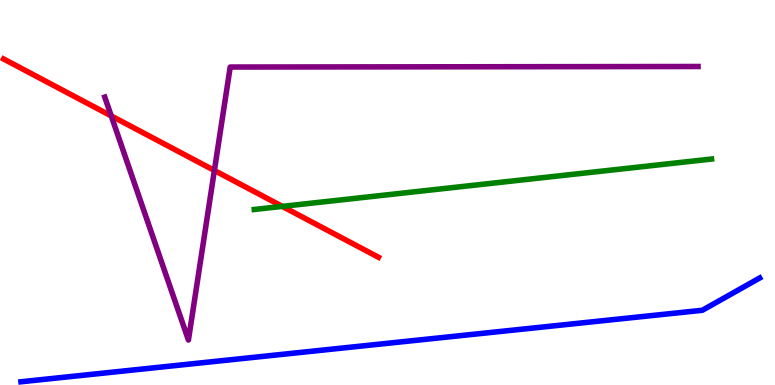[{'lines': ['blue', 'red'], 'intersections': []}, {'lines': ['green', 'red'], 'intersections': [{'x': 3.64, 'y': 4.64}]}, {'lines': ['purple', 'red'], 'intersections': [{'x': 1.44, 'y': 6.99}, {'x': 2.77, 'y': 5.57}]}, {'lines': ['blue', 'green'], 'intersections': []}, {'lines': ['blue', 'purple'], 'intersections': []}, {'lines': ['green', 'purple'], 'intersections': []}]